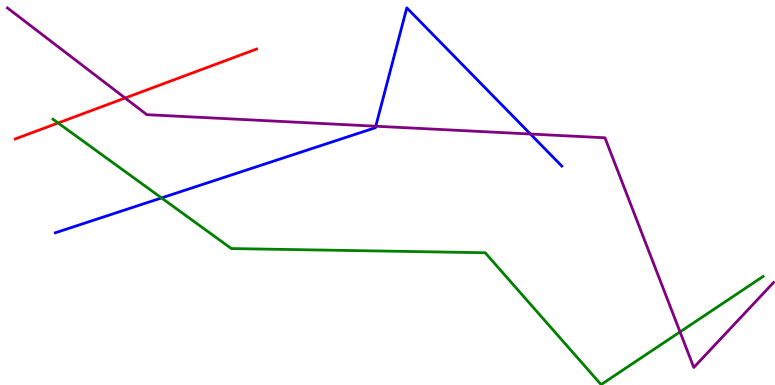[{'lines': ['blue', 'red'], 'intersections': []}, {'lines': ['green', 'red'], 'intersections': [{'x': 0.75, 'y': 6.81}]}, {'lines': ['purple', 'red'], 'intersections': [{'x': 1.61, 'y': 7.45}]}, {'lines': ['blue', 'green'], 'intersections': [{'x': 2.08, 'y': 4.86}]}, {'lines': ['blue', 'purple'], 'intersections': [{'x': 4.85, 'y': 6.72}, {'x': 6.84, 'y': 6.52}]}, {'lines': ['green', 'purple'], 'intersections': [{'x': 8.77, 'y': 1.38}]}]